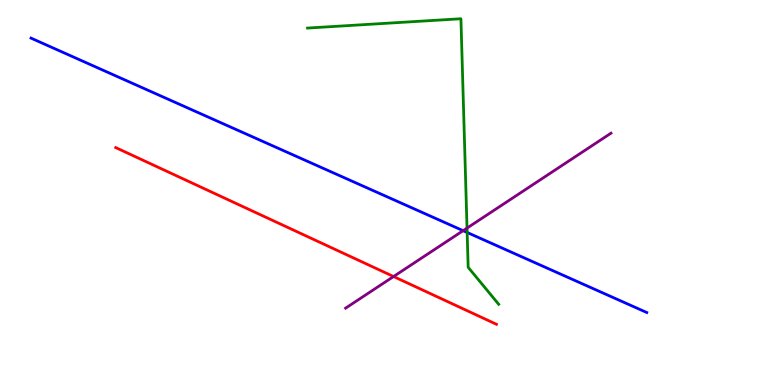[{'lines': ['blue', 'red'], 'intersections': []}, {'lines': ['green', 'red'], 'intersections': []}, {'lines': ['purple', 'red'], 'intersections': [{'x': 5.08, 'y': 2.82}]}, {'lines': ['blue', 'green'], 'intersections': [{'x': 6.03, 'y': 3.96}]}, {'lines': ['blue', 'purple'], 'intersections': [{'x': 5.98, 'y': 4.01}]}, {'lines': ['green', 'purple'], 'intersections': [{'x': 6.03, 'y': 4.08}]}]